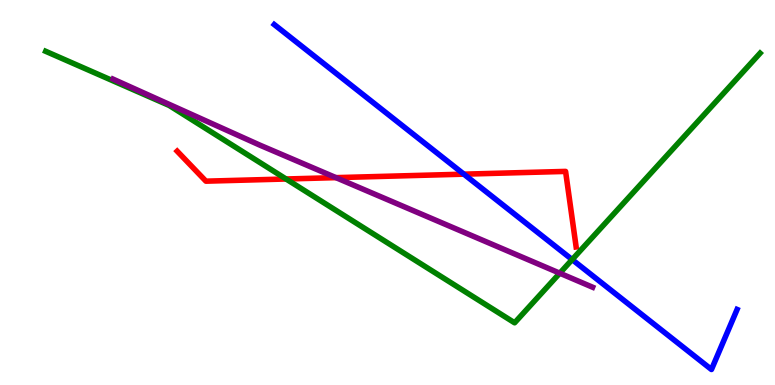[{'lines': ['blue', 'red'], 'intersections': [{'x': 5.99, 'y': 5.48}]}, {'lines': ['green', 'red'], 'intersections': [{'x': 3.69, 'y': 5.35}]}, {'lines': ['purple', 'red'], 'intersections': [{'x': 4.34, 'y': 5.39}]}, {'lines': ['blue', 'green'], 'intersections': [{'x': 7.38, 'y': 3.26}]}, {'lines': ['blue', 'purple'], 'intersections': []}, {'lines': ['green', 'purple'], 'intersections': [{'x': 7.22, 'y': 2.9}]}]